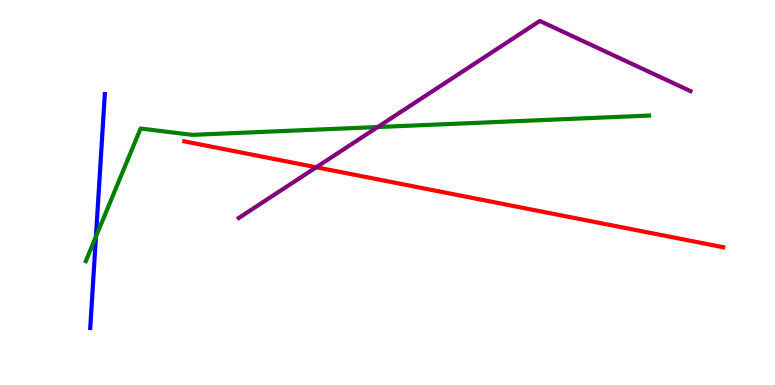[{'lines': ['blue', 'red'], 'intersections': []}, {'lines': ['green', 'red'], 'intersections': []}, {'lines': ['purple', 'red'], 'intersections': [{'x': 4.08, 'y': 5.66}]}, {'lines': ['blue', 'green'], 'intersections': [{'x': 1.24, 'y': 3.85}]}, {'lines': ['blue', 'purple'], 'intersections': []}, {'lines': ['green', 'purple'], 'intersections': [{'x': 4.87, 'y': 6.7}]}]